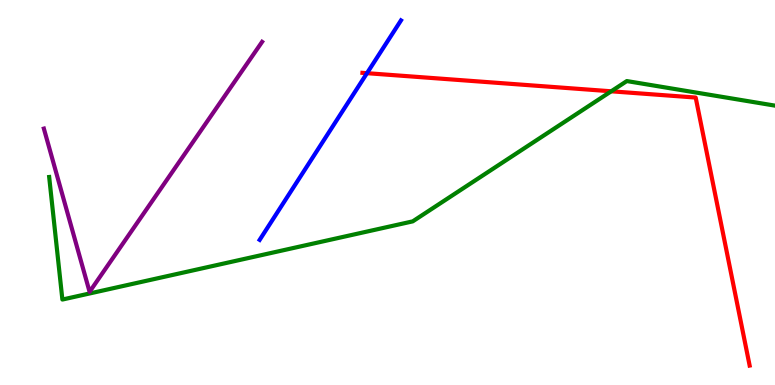[{'lines': ['blue', 'red'], 'intersections': [{'x': 4.74, 'y': 8.1}]}, {'lines': ['green', 'red'], 'intersections': [{'x': 7.89, 'y': 7.63}]}, {'lines': ['purple', 'red'], 'intersections': []}, {'lines': ['blue', 'green'], 'intersections': []}, {'lines': ['blue', 'purple'], 'intersections': []}, {'lines': ['green', 'purple'], 'intersections': []}]